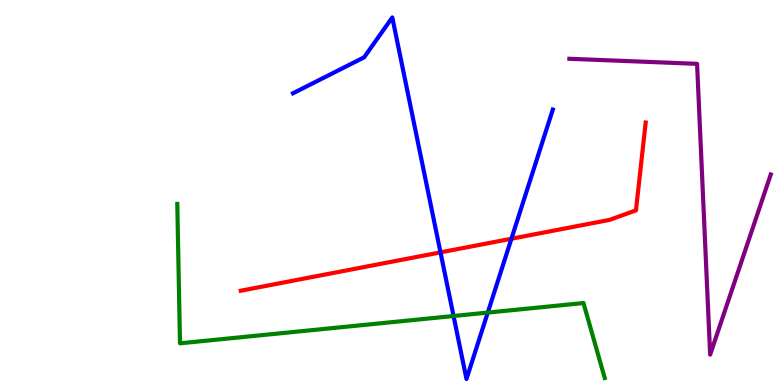[{'lines': ['blue', 'red'], 'intersections': [{'x': 5.68, 'y': 3.45}, {'x': 6.6, 'y': 3.8}]}, {'lines': ['green', 'red'], 'intersections': []}, {'lines': ['purple', 'red'], 'intersections': []}, {'lines': ['blue', 'green'], 'intersections': [{'x': 5.85, 'y': 1.79}, {'x': 6.29, 'y': 1.88}]}, {'lines': ['blue', 'purple'], 'intersections': []}, {'lines': ['green', 'purple'], 'intersections': []}]